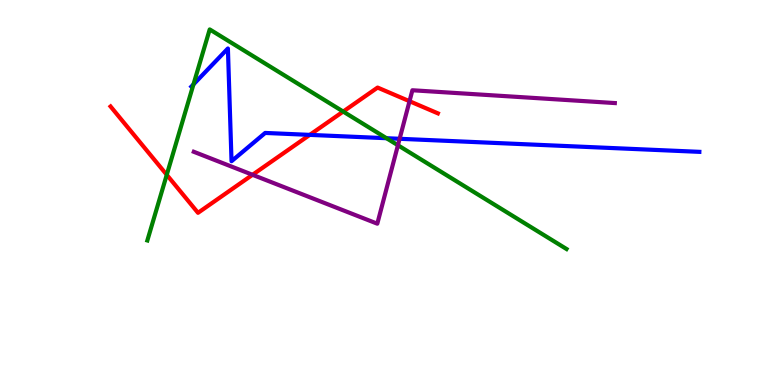[{'lines': ['blue', 'red'], 'intersections': [{'x': 4.0, 'y': 6.5}]}, {'lines': ['green', 'red'], 'intersections': [{'x': 2.15, 'y': 5.46}, {'x': 4.43, 'y': 7.1}]}, {'lines': ['purple', 'red'], 'intersections': [{'x': 3.26, 'y': 5.46}, {'x': 5.28, 'y': 7.37}]}, {'lines': ['blue', 'green'], 'intersections': [{'x': 2.5, 'y': 7.81}, {'x': 4.99, 'y': 6.41}]}, {'lines': ['blue', 'purple'], 'intersections': [{'x': 5.16, 'y': 6.4}]}, {'lines': ['green', 'purple'], 'intersections': [{'x': 5.13, 'y': 6.23}]}]